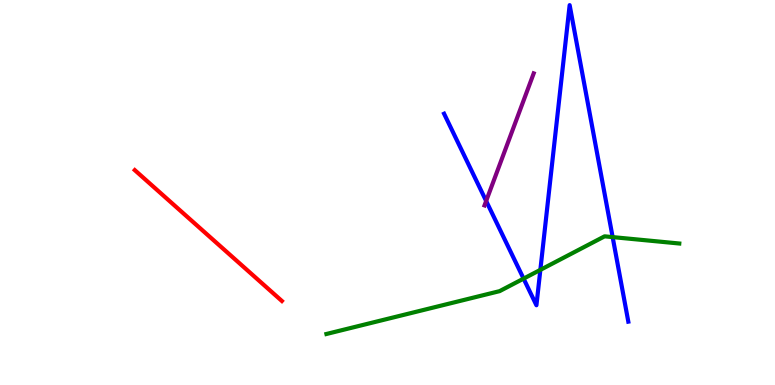[{'lines': ['blue', 'red'], 'intersections': []}, {'lines': ['green', 'red'], 'intersections': []}, {'lines': ['purple', 'red'], 'intersections': []}, {'lines': ['blue', 'green'], 'intersections': [{'x': 6.76, 'y': 2.76}, {'x': 6.97, 'y': 2.99}, {'x': 7.91, 'y': 3.84}]}, {'lines': ['blue', 'purple'], 'intersections': [{'x': 6.27, 'y': 4.78}]}, {'lines': ['green', 'purple'], 'intersections': []}]